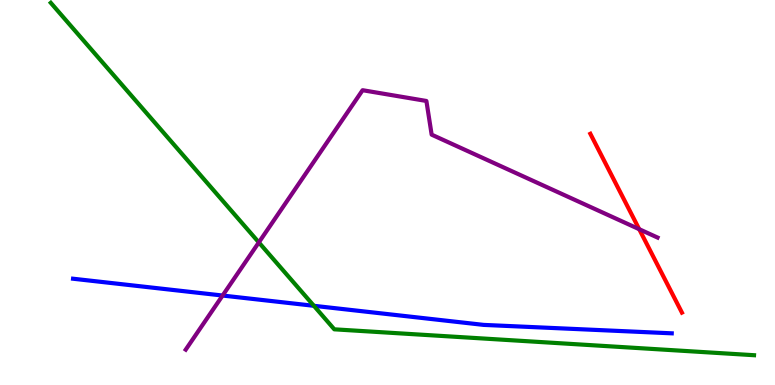[{'lines': ['blue', 'red'], 'intersections': []}, {'lines': ['green', 'red'], 'intersections': []}, {'lines': ['purple', 'red'], 'intersections': [{'x': 8.25, 'y': 4.05}]}, {'lines': ['blue', 'green'], 'intersections': [{'x': 4.05, 'y': 2.06}]}, {'lines': ['blue', 'purple'], 'intersections': [{'x': 2.87, 'y': 2.32}]}, {'lines': ['green', 'purple'], 'intersections': [{'x': 3.34, 'y': 3.7}]}]